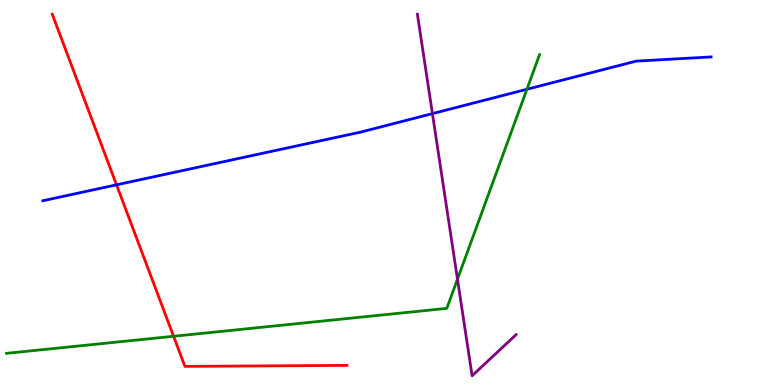[{'lines': ['blue', 'red'], 'intersections': [{'x': 1.5, 'y': 5.2}]}, {'lines': ['green', 'red'], 'intersections': [{'x': 2.24, 'y': 1.27}]}, {'lines': ['purple', 'red'], 'intersections': []}, {'lines': ['blue', 'green'], 'intersections': [{'x': 6.8, 'y': 7.68}]}, {'lines': ['blue', 'purple'], 'intersections': [{'x': 5.58, 'y': 7.05}]}, {'lines': ['green', 'purple'], 'intersections': [{'x': 5.9, 'y': 2.75}]}]